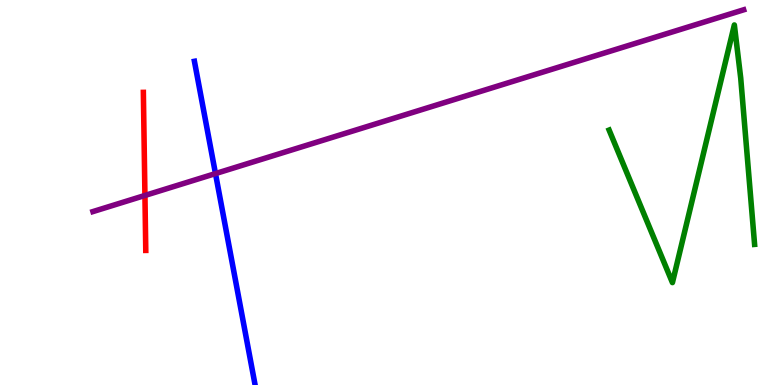[{'lines': ['blue', 'red'], 'intersections': []}, {'lines': ['green', 'red'], 'intersections': []}, {'lines': ['purple', 'red'], 'intersections': [{'x': 1.87, 'y': 4.92}]}, {'lines': ['blue', 'green'], 'intersections': []}, {'lines': ['blue', 'purple'], 'intersections': [{'x': 2.78, 'y': 5.49}]}, {'lines': ['green', 'purple'], 'intersections': []}]